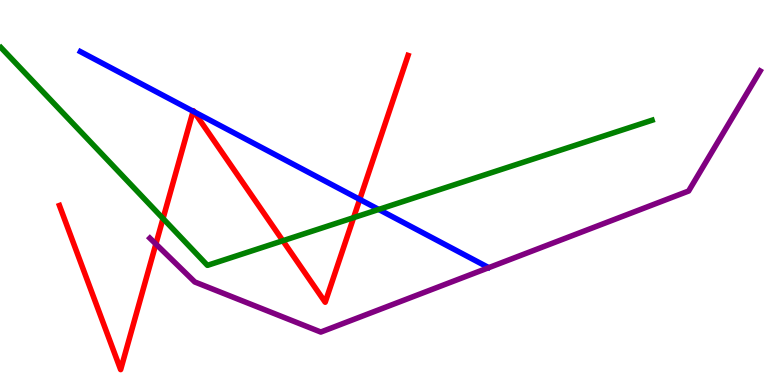[{'lines': ['blue', 'red'], 'intersections': [{'x': 2.49, 'y': 7.11}, {'x': 2.5, 'y': 7.1}, {'x': 4.64, 'y': 4.82}]}, {'lines': ['green', 'red'], 'intersections': [{'x': 2.1, 'y': 4.32}, {'x': 3.65, 'y': 3.75}, {'x': 4.56, 'y': 4.35}]}, {'lines': ['purple', 'red'], 'intersections': [{'x': 2.01, 'y': 3.66}]}, {'lines': ['blue', 'green'], 'intersections': [{'x': 4.89, 'y': 4.56}]}, {'lines': ['blue', 'purple'], 'intersections': []}, {'lines': ['green', 'purple'], 'intersections': []}]